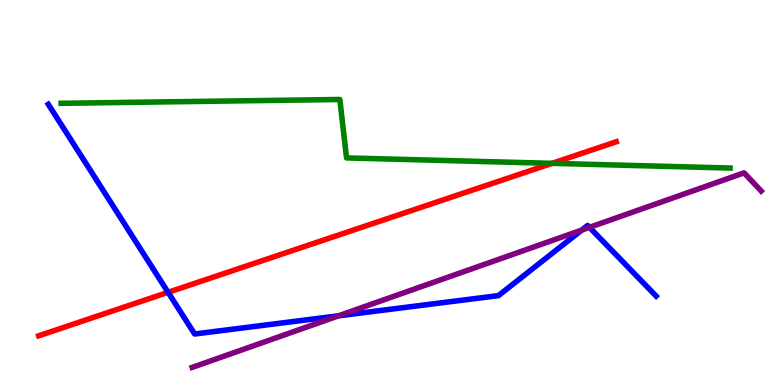[{'lines': ['blue', 'red'], 'intersections': [{'x': 2.17, 'y': 2.41}]}, {'lines': ['green', 'red'], 'intersections': [{'x': 7.12, 'y': 5.76}]}, {'lines': ['purple', 'red'], 'intersections': []}, {'lines': ['blue', 'green'], 'intersections': []}, {'lines': ['blue', 'purple'], 'intersections': [{'x': 4.37, 'y': 1.8}, {'x': 7.51, 'y': 4.02}, {'x': 7.61, 'y': 4.09}]}, {'lines': ['green', 'purple'], 'intersections': []}]